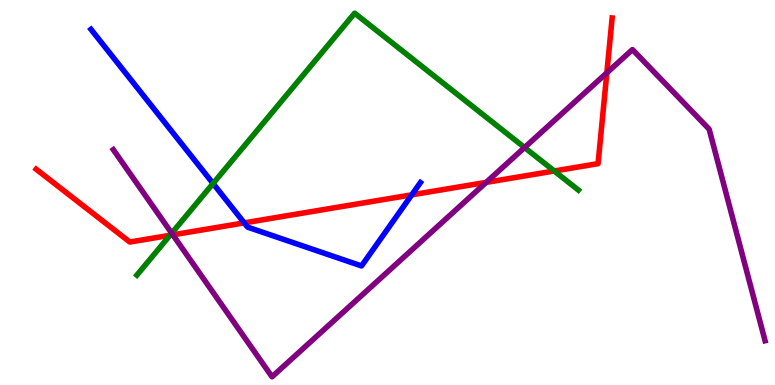[{'lines': ['blue', 'red'], 'intersections': [{'x': 3.15, 'y': 4.21}, {'x': 5.31, 'y': 4.94}]}, {'lines': ['green', 'red'], 'intersections': [{'x': 2.19, 'y': 3.89}, {'x': 7.15, 'y': 5.56}]}, {'lines': ['purple', 'red'], 'intersections': [{'x': 2.23, 'y': 3.9}, {'x': 6.27, 'y': 5.26}, {'x': 7.83, 'y': 8.11}]}, {'lines': ['blue', 'green'], 'intersections': [{'x': 2.75, 'y': 5.23}]}, {'lines': ['blue', 'purple'], 'intersections': []}, {'lines': ['green', 'purple'], 'intersections': [{'x': 2.22, 'y': 3.94}, {'x': 6.77, 'y': 6.17}]}]